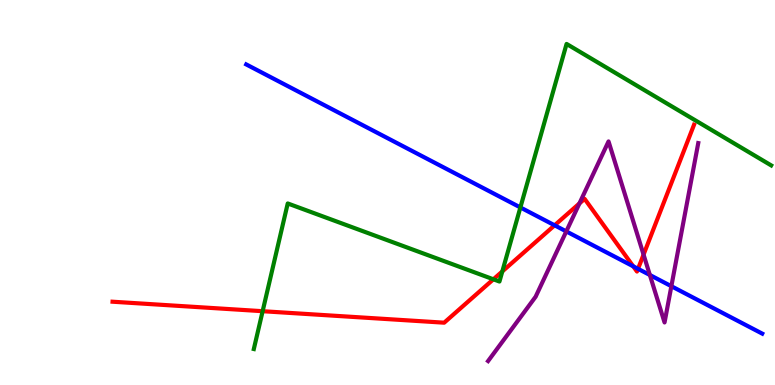[{'lines': ['blue', 'red'], 'intersections': [{'x': 7.16, 'y': 4.15}, {'x': 8.17, 'y': 3.08}, {'x': 8.23, 'y': 3.02}]}, {'lines': ['green', 'red'], 'intersections': [{'x': 3.39, 'y': 1.92}, {'x': 6.37, 'y': 2.75}, {'x': 6.48, 'y': 2.95}]}, {'lines': ['purple', 'red'], 'intersections': [{'x': 7.48, 'y': 4.72}, {'x': 8.3, 'y': 3.39}]}, {'lines': ['blue', 'green'], 'intersections': [{'x': 6.71, 'y': 4.61}]}, {'lines': ['blue', 'purple'], 'intersections': [{'x': 7.31, 'y': 3.99}, {'x': 8.39, 'y': 2.86}, {'x': 8.66, 'y': 2.57}]}, {'lines': ['green', 'purple'], 'intersections': []}]